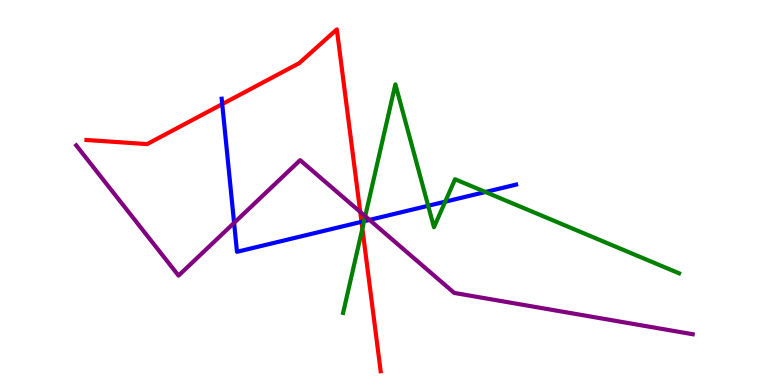[{'lines': ['blue', 'red'], 'intersections': [{'x': 2.87, 'y': 7.3}, {'x': 4.66, 'y': 4.24}]}, {'lines': ['green', 'red'], 'intersections': [{'x': 4.68, 'y': 4.06}]}, {'lines': ['purple', 'red'], 'intersections': [{'x': 4.65, 'y': 4.49}]}, {'lines': ['blue', 'green'], 'intersections': [{'x': 4.7, 'y': 4.25}, {'x': 5.52, 'y': 4.66}, {'x': 5.74, 'y': 4.76}, {'x': 6.26, 'y': 5.01}]}, {'lines': ['blue', 'purple'], 'intersections': [{'x': 3.02, 'y': 4.21}, {'x': 4.77, 'y': 4.29}]}, {'lines': ['green', 'purple'], 'intersections': [{'x': 4.71, 'y': 4.38}]}]